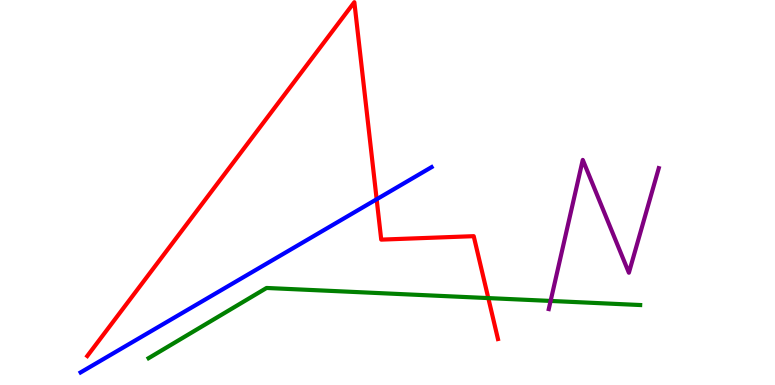[{'lines': ['blue', 'red'], 'intersections': [{'x': 4.86, 'y': 4.82}]}, {'lines': ['green', 'red'], 'intersections': [{'x': 6.3, 'y': 2.26}]}, {'lines': ['purple', 'red'], 'intersections': []}, {'lines': ['blue', 'green'], 'intersections': []}, {'lines': ['blue', 'purple'], 'intersections': []}, {'lines': ['green', 'purple'], 'intersections': [{'x': 7.1, 'y': 2.18}]}]